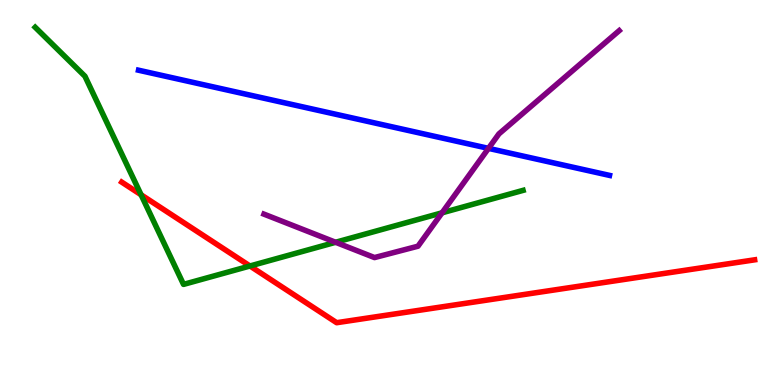[{'lines': ['blue', 'red'], 'intersections': []}, {'lines': ['green', 'red'], 'intersections': [{'x': 1.82, 'y': 4.94}, {'x': 3.23, 'y': 3.09}]}, {'lines': ['purple', 'red'], 'intersections': []}, {'lines': ['blue', 'green'], 'intersections': []}, {'lines': ['blue', 'purple'], 'intersections': [{'x': 6.3, 'y': 6.15}]}, {'lines': ['green', 'purple'], 'intersections': [{'x': 4.33, 'y': 3.71}, {'x': 5.7, 'y': 4.47}]}]